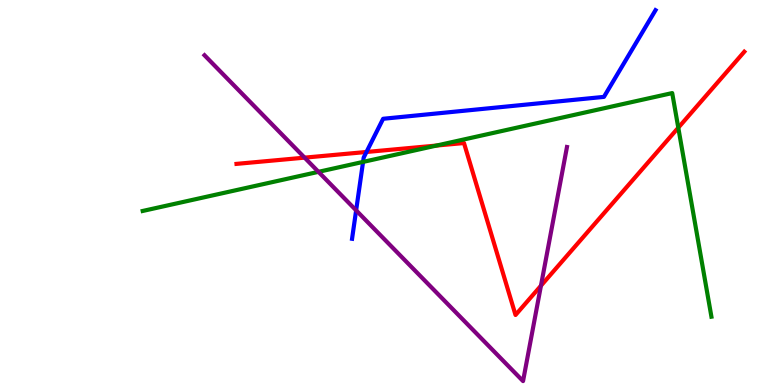[{'lines': ['blue', 'red'], 'intersections': [{'x': 4.73, 'y': 6.05}]}, {'lines': ['green', 'red'], 'intersections': [{'x': 5.63, 'y': 6.22}, {'x': 8.75, 'y': 6.68}]}, {'lines': ['purple', 'red'], 'intersections': [{'x': 3.93, 'y': 5.91}, {'x': 6.98, 'y': 2.58}]}, {'lines': ['blue', 'green'], 'intersections': [{'x': 4.68, 'y': 5.79}]}, {'lines': ['blue', 'purple'], 'intersections': [{'x': 4.6, 'y': 4.54}]}, {'lines': ['green', 'purple'], 'intersections': [{'x': 4.11, 'y': 5.54}]}]